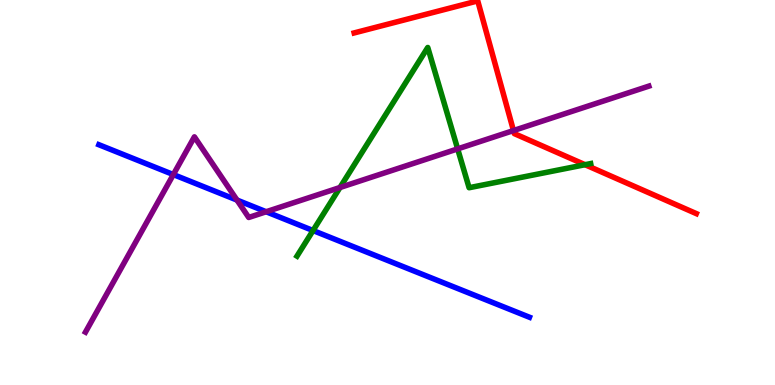[{'lines': ['blue', 'red'], 'intersections': []}, {'lines': ['green', 'red'], 'intersections': [{'x': 7.55, 'y': 5.72}]}, {'lines': ['purple', 'red'], 'intersections': [{'x': 6.63, 'y': 6.61}]}, {'lines': ['blue', 'green'], 'intersections': [{'x': 4.04, 'y': 4.01}]}, {'lines': ['blue', 'purple'], 'intersections': [{'x': 2.24, 'y': 5.47}, {'x': 3.06, 'y': 4.8}, {'x': 3.43, 'y': 4.5}]}, {'lines': ['green', 'purple'], 'intersections': [{'x': 4.39, 'y': 5.13}, {'x': 5.91, 'y': 6.13}]}]